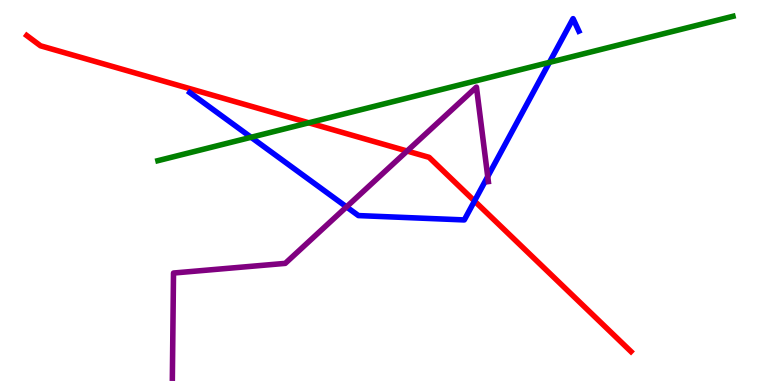[{'lines': ['blue', 'red'], 'intersections': [{'x': 6.12, 'y': 4.78}]}, {'lines': ['green', 'red'], 'intersections': [{'x': 3.98, 'y': 6.81}]}, {'lines': ['purple', 'red'], 'intersections': [{'x': 5.25, 'y': 6.08}]}, {'lines': ['blue', 'green'], 'intersections': [{'x': 3.24, 'y': 6.43}, {'x': 7.09, 'y': 8.38}]}, {'lines': ['blue', 'purple'], 'intersections': [{'x': 4.47, 'y': 4.63}, {'x': 6.29, 'y': 5.41}]}, {'lines': ['green', 'purple'], 'intersections': []}]